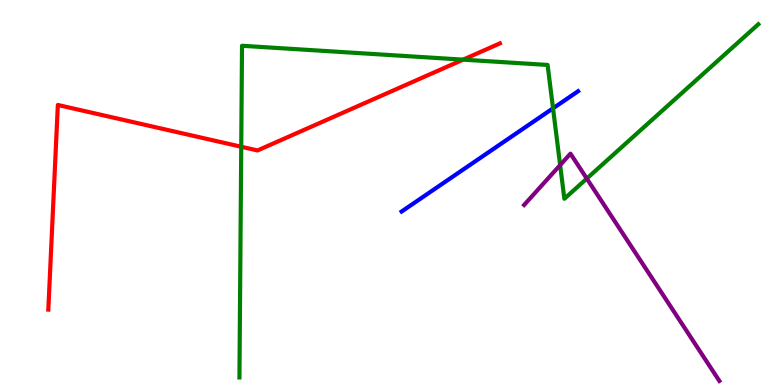[{'lines': ['blue', 'red'], 'intersections': []}, {'lines': ['green', 'red'], 'intersections': [{'x': 3.11, 'y': 6.19}, {'x': 5.98, 'y': 8.45}]}, {'lines': ['purple', 'red'], 'intersections': []}, {'lines': ['blue', 'green'], 'intersections': [{'x': 7.14, 'y': 7.19}]}, {'lines': ['blue', 'purple'], 'intersections': []}, {'lines': ['green', 'purple'], 'intersections': [{'x': 7.23, 'y': 5.71}, {'x': 7.57, 'y': 5.36}]}]